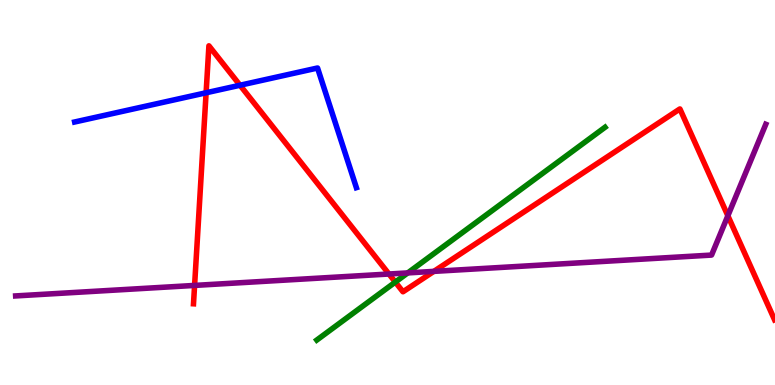[{'lines': ['blue', 'red'], 'intersections': [{'x': 2.66, 'y': 7.59}, {'x': 3.1, 'y': 7.79}]}, {'lines': ['green', 'red'], 'intersections': [{'x': 5.1, 'y': 2.67}]}, {'lines': ['purple', 'red'], 'intersections': [{'x': 2.51, 'y': 2.59}, {'x': 5.02, 'y': 2.88}, {'x': 5.6, 'y': 2.95}, {'x': 9.39, 'y': 4.4}]}, {'lines': ['blue', 'green'], 'intersections': []}, {'lines': ['blue', 'purple'], 'intersections': []}, {'lines': ['green', 'purple'], 'intersections': [{'x': 5.26, 'y': 2.91}]}]